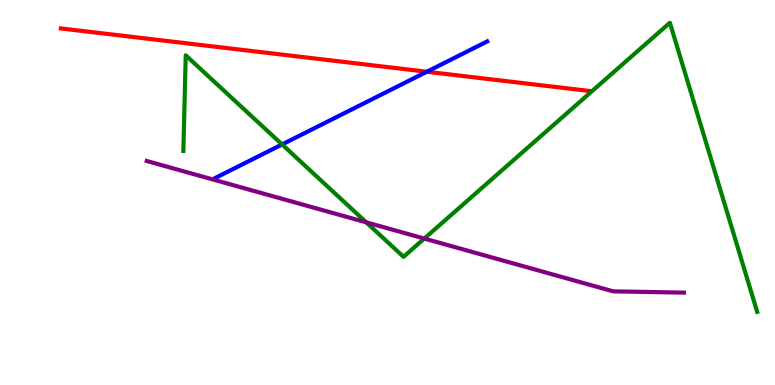[{'lines': ['blue', 'red'], 'intersections': [{'x': 5.51, 'y': 8.14}]}, {'lines': ['green', 'red'], 'intersections': []}, {'lines': ['purple', 'red'], 'intersections': []}, {'lines': ['blue', 'green'], 'intersections': [{'x': 3.64, 'y': 6.25}]}, {'lines': ['blue', 'purple'], 'intersections': []}, {'lines': ['green', 'purple'], 'intersections': [{'x': 4.73, 'y': 4.22}, {'x': 5.47, 'y': 3.8}]}]